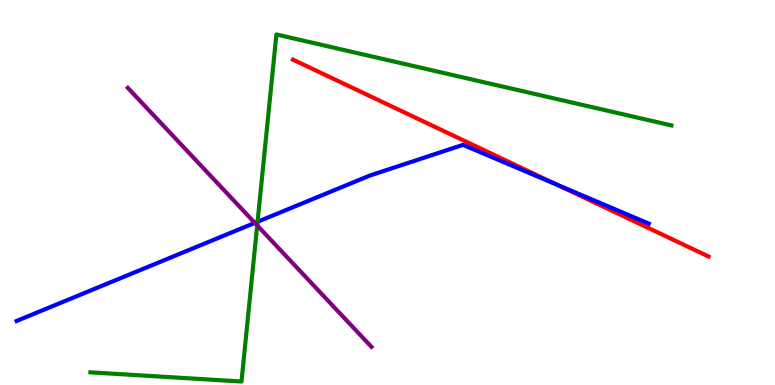[{'lines': ['blue', 'red'], 'intersections': [{'x': 7.19, 'y': 5.2}]}, {'lines': ['green', 'red'], 'intersections': []}, {'lines': ['purple', 'red'], 'intersections': []}, {'lines': ['blue', 'green'], 'intersections': [{'x': 3.32, 'y': 4.24}]}, {'lines': ['blue', 'purple'], 'intersections': [{'x': 3.29, 'y': 4.21}]}, {'lines': ['green', 'purple'], 'intersections': [{'x': 3.32, 'y': 4.15}]}]